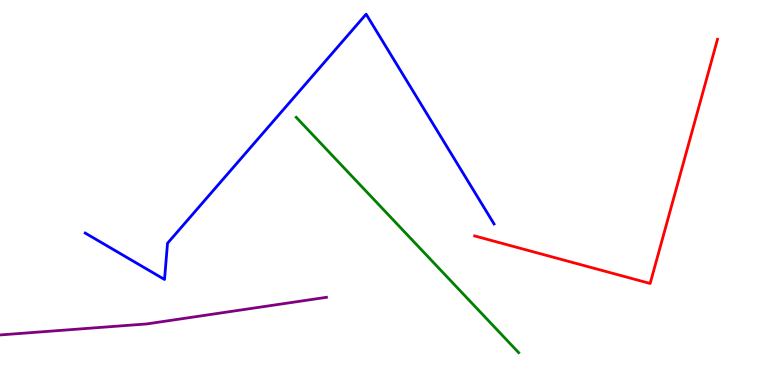[{'lines': ['blue', 'red'], 'intersections': []}, {'lines': ['green', 'red'], 'intersections': []}, {'lines': ['purple', 'red'], 'intersections': []}, {'lines': ['blue', 'green'], 'intersections': []}, {'lines': ['blue', 'purple'], 'intersections': []}, {'lines': ['green', 'purple'], 'intersections': []}]